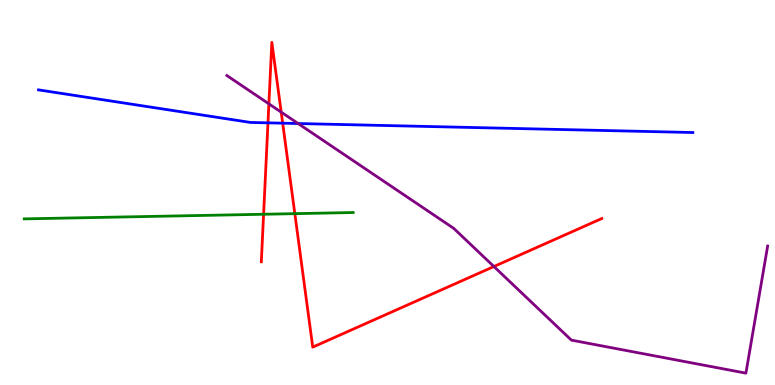[{'lines': ['blue', 'red'], 'intersections': [{'x': 3.46, 'y': 6.81}, {'x': 3.65, 'y': 6.8}]}, {'lines': ['green', 'red'], 'intersections': [{'x': 3.4, 'y': 4.43}, {'x': 3.8, 'y': 4.45}]}, {'lines': ['purple', 'red'], 'intersections': [{'x': 3.47, 'y': 7.3}, {'x': 3.63, 'y': 7.09}, {'x': 6.37, 'y': 3.08}]}, {'lines': ['blue', 'green'], 'intersections': []}, {'lines': ['blue', 'purple'], 'intersections': [{'x': 3.85, 'y': 6.79}]}, {'lines': ['green', 'purple'], 'intersections': []}]